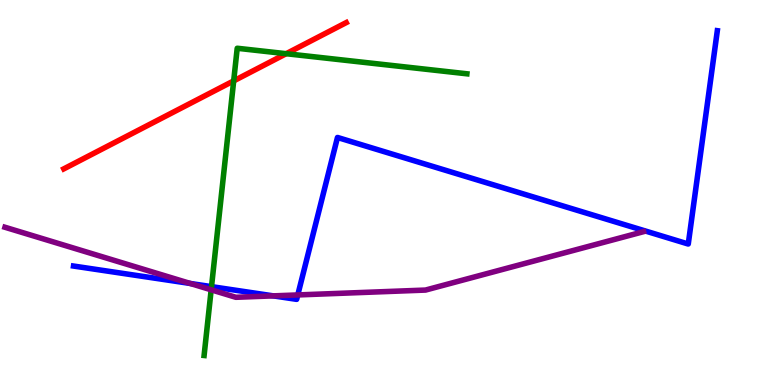[{'lines': ['blue', 'red'], 'intersections': []}, {'lines': ['green', 'red'], 'intersections': [{'x': 3.02, 'y': 7.9}, {'x': 3.69, 'y': 8.61}]}, {'lines': ['purple', 'red'], 'intersections': []}, {'lines': ['blue', 'green'], 'intersections': [{'x': 2.73, 'y': 2.55}]}, {'lines': ['blue', 'purple'], 'intersections': [{'x': 2.46, 'y': 2.64}, {'x': 3.53, 'y': 2.32}, {'x': 3.84, 'y': 2.34}]}, {'lines': ['green', 'purple'], 'intersections': [{'x': 2.72, 'y': 2.47}]}]